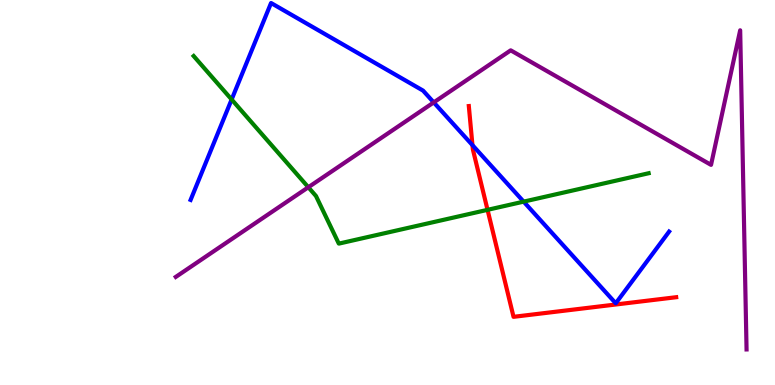[{'lines': ['blue', 'red'], 'intersections': [{'x': 6.1, 'y': 6.23}]}, {'lines': ['green', 'red'], 'intersections': [{'x': 6.29, 'y': 4.55}]}, {'lines': ['purple', 'red'], 'intersections': []}, {'lines': ['blue', 'green'], 'intersections': [{'x': 2.99, 'y': 7.42}, {'x': 6.76, 'y': 4.76}]}, {'lines': ['blue', 'purple'], 'intersections': [{'x': 5.6, 'y': 7.34}]}, {'lines': ['green', 'purple'], 'intersections': [{'x': 3.98, 'y': 5.14}]}]